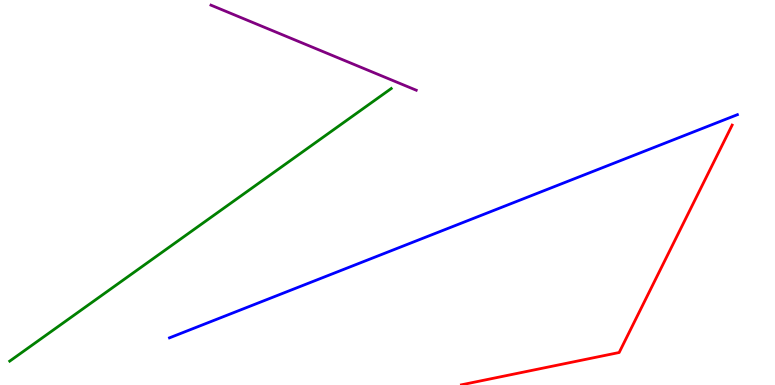[{'lines': ['blue', 'red'], 'intersections': []}, {'lines': ['green', 'red'], 'intersections': []}, {'lines': ['purple', 'red'], 'intersections': []}, {'lines': ['blue', 'green'], 'intersections': []}, {'lines': ['blue', 'purple'], 'intersections': []}, {'lines': ['green', 'purple'], 'intersections': []}]